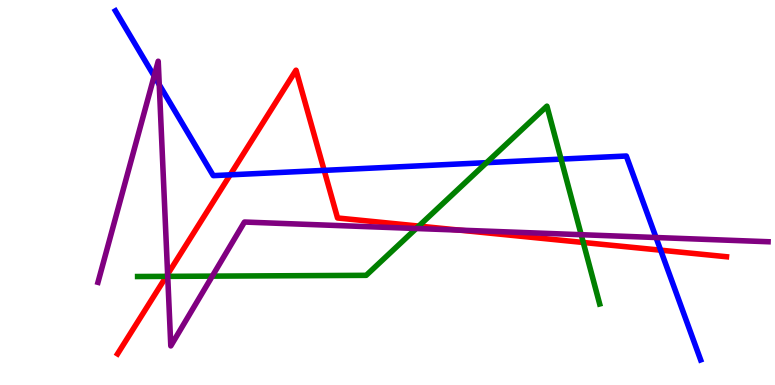[{'lines': ['blue', 'red'], 'intersections': [{'x': 2.97, 'y': 5.46}, {'x': 4.18, 'y': 5.57}, {'x': 8.52, 'y': 3.5}]}, {'lines': ['green', 'red'], 'intersections': [{'x': 2.15, 'y': 2.82}, {'x': 5.4, 'y': 4.13}, {'x': 7.53, 'y': 3.7}]}, {'lines': ['purple', 'red'], 'intersections': [{'x': 2.16, 'y': 2.88}, {'x': 5.93, 'y': 4.02}]}, {'lines': ['blue', 'green'], 'intersections': [{'x': 6.28, 'y': 5.78}, {'x': 7.24, 'y': 5.87}]}, {'lines': ['blue', 'purple'], 'intersections': [{'x': 1.99, 'y': 8.02}, {'x': 2.05, 'y': 7.8}, {'x': 8.46, 'y': 3.83}]}, {'lines': ['green', 'purple'], 'intersections': [{'x': 2.16, 'y': 2.82}, {'x': 2.74, 'y': 2.83}, {'x': 5.37, 'y': 4.06}, {'x': 7.5, 'y': 3.9}]}]